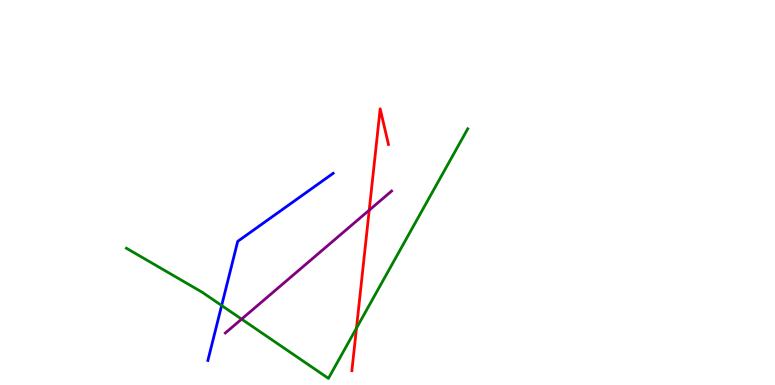[{'lines': ['blue', 'red'], 'intersections': []}, {'lines': ['green', 'red'], 'intersections': [{'x': 4.6, 'y': 1.48}]}, {'lines': ['purple', 'red'], 'intersections': [{'x': 4.76, 'y': 4.54}]}, {'lines': ['blue', 'green'], 'intersections': [{'x': 2.86, 'y': 2.06}]}, {'lines': ['blue', 'purple'], 'intersections': []}, {'lines': ['green', 'purple'], 'intersections': [{'x': 3.12, 'y': 1.71}]}]